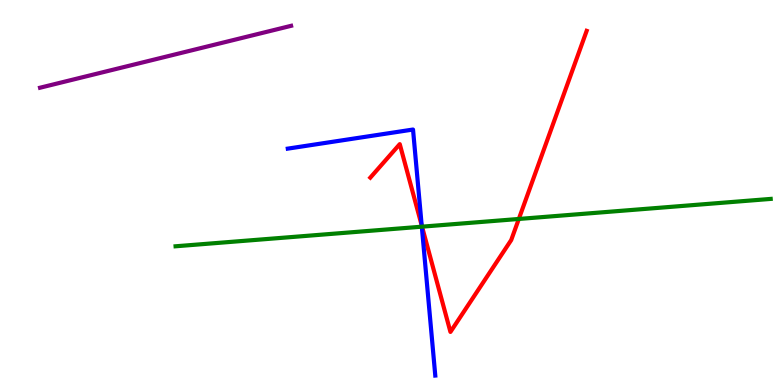[{'lines': ['blue', 'red'], 'intersections': [{'x': 5.44, 'y': 4.14}]}, {'lines': ['green', 'red'], 'intersections': [{'x': 5.45, 'y': 4.11}, {'x': 6.69, 'y': 4.31}]}, {'lines': ['purple', 'red'], 'intersections': []}, {'lines': ['blue', 'green'], 'intersections': [{'x': 5.44, 'y': 4.11}]}, {'lines': ['blue', 'purple'], 'intersections': []}, {'lines': ['green', 'purple'], 'intersections': []}]